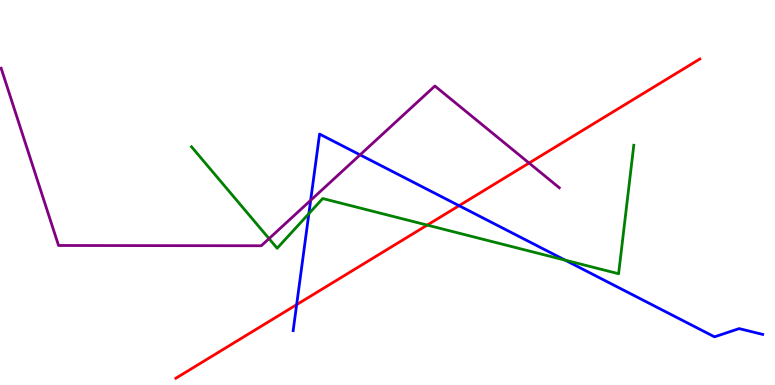[{'lines': ['blue', 'red'], 'intersections': [{'x': 3.83, 'y': 2.09}, {'x': 5.92, 'y': 4.66}]}, {'lines': ['green', 'red'], 'intersections': [{'x': 5.51, 'y': 4.15}]}, {'lines': ['purple', 'red'], 'intersections': [{'x': 6.83, 'y': 5.77}]}, {'lines': ['blue', 'green'], 'intersections': [{'x': 3.99, 'y': 4.45}, {'x': 7.29, 'y': 3.24}]}, {'lines': ['blue', 'purple'], 'intersections': [{'x': 4.01, 'y': 4.8}, {'x': 4.65, 'y': 5.98}]}, {'lines': ['green', 'purple'], 'intersections': [{'x': 3.47, 'y': 3.8}]}]